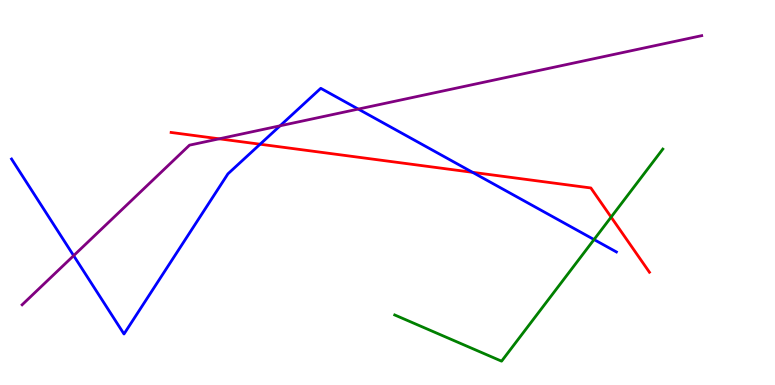[{'lines': ['blue', 'red'], 'intersections': [{'x': 3.36, 'y': 6.25}, {'x': 6.1, 'y': 5.52}]}, {'lines': ['green', 'red'], 'intersections': [{'x': 7.89, 'y': 4.36}]}, {'lines': ['purple', 'red'], 'intersections': [{'x': 2.83, 'y': 6.39}]}, {'lines': ['blue', 'green'], 'intersections': [{'x': 7.67, 'y': 3.78}]}, {'lines': ['blue', 'purple'], 'intersections': [{'x': 0.95, 'y': 3.36}, {'x': 3.61, 'y': 6.73}, {'x': 4.62, 'y': 7.17}]}, {'lines': ['green', 'purple'], 'intersections': []}]